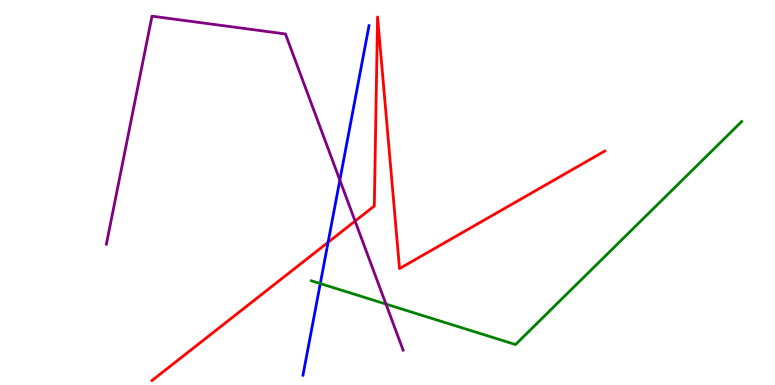[{'lines': ['blue', 'red'], 'intersections': [{'x': 4.23, 'y': 3.71}]}, {'lines': ['green', 'red'], 'intersections': []}, {'lines': ['purple', 'red'], 'intersections': [{'x': 4.58, 'y': 4.26}]}, {'lines': ['blue', 'green'], 'intersections': [{'x': 4.13, 'y': 2.63}]}, {'lines': ['blue', 'purple'], 'intersections': [{'x': 4.39, 'y': 5.32}]}, {'lines': ['green', 'purple'], 'intersections': [{'x': 4.98, 'y': 2.1}]}]